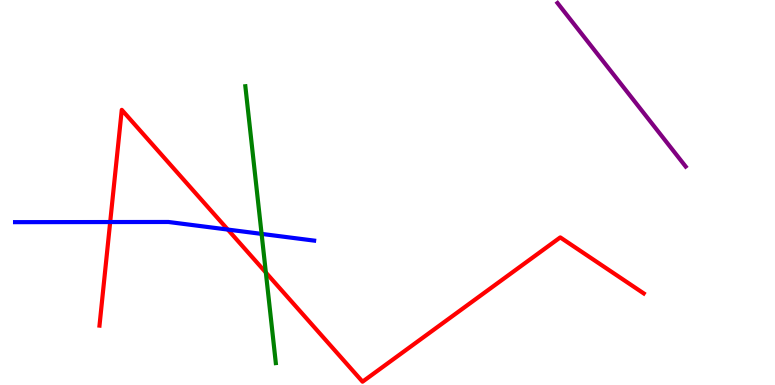[{'lines': ['blue', 'red'], 'intersections': [{'x': 1.42, 'y': 4.23}, {'x': 2.94, 'y': 4.04}]}, {'lines': ['green', 'red'], 'intersections': [{'x': 3.43, 'y': 2.92}]}, {'lines': ['purple', 'red'], 'intersections': []}, {'lines': ['blue', 'green'], 'intersections': [{'x': 3.38, 'y': 3.92}]}, {'lines': ['blue', 'purple'], 'intersections': []}, {'lines': ['green', 'purple'], 'intersections': []}]